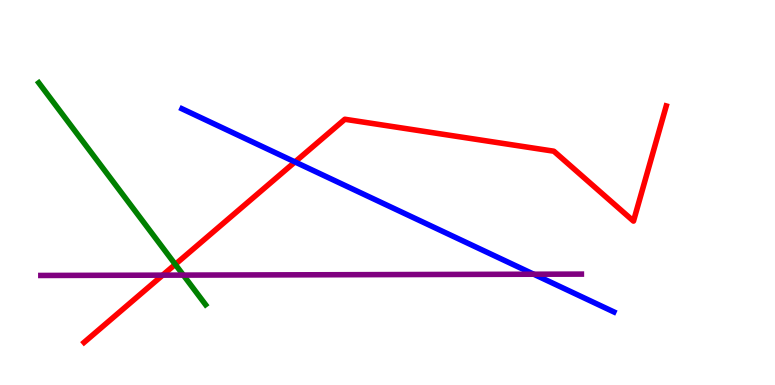[{'lines': ['blue', 'red'], 'intersections': [{'x': 3.81, 'y': 5.79}]}, {'lines': ['green', 'red'], 'intersections': [{'x': 2.26, 'y': 3.13}]}, {'lines': ['purple', 'red'], 'intersections': [{'x': 2.1, 'y': 2.85}]}, {'lines': ['blue', 'green'], 'intersections': []}, {'lines': ['blue', 'purple'], 'intersections': [{'x': 6.89, 'y': 2.88}]}, {'lines': ['green', 'purple'], 'intersections': [{'x': 2.37, 'y': 2.85}]}]